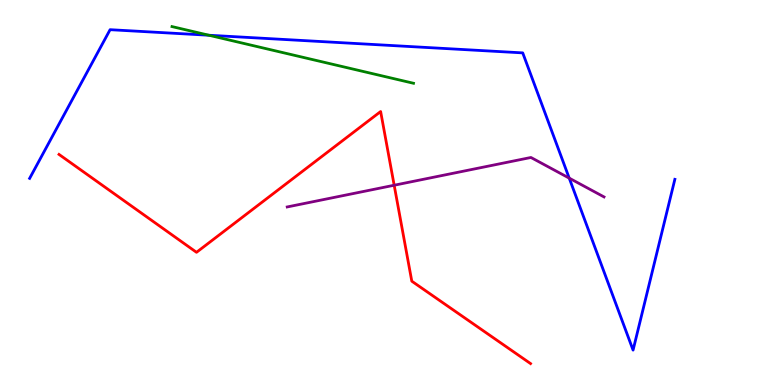[{'lines': ['blue', 'red'], 'intersections': []}, {'lines': ['green', 'red'], 'intersections': []}, {'lines': ['purple', 'red'], 'intersections': [{'x': 5.09, 'y': 5.19}]}, {'lines': ['blue', 'green'], 'intersections': [{'x': 2.7, 'y': 9.08}]}, {'lines': ['blue', 'purple'], 'intersections': [{'x': 7.34, 'y': 5.37}]}, {'lines': ['green', 'purple'], 'intersections': []}]